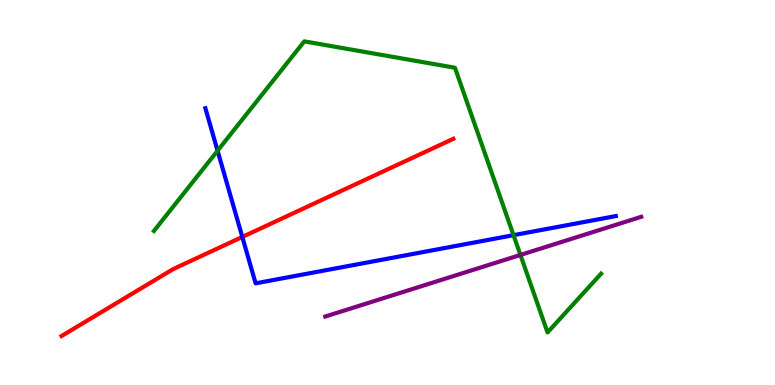[{'lines': ['blue', 'red'], 'intersections': [{'x': 3.13, 'y': 3.85}]}, {'lines': ['green', 'red'], 'intersections': []}, {'lines': ['purple', 'red'], 'intersections': []}, {'lines': ['blue', 'green'], 'intersections': [{'x': 2.81, 'y': 6.09}, {'x': 6.63, 'y': 3.89}]}, {'lines': ['blue', 'purple'], 'intersections': []}, {'lines': ['green', 'purple'], 'intersections': [{'x': 6.72, 'y': 3.38}]}]